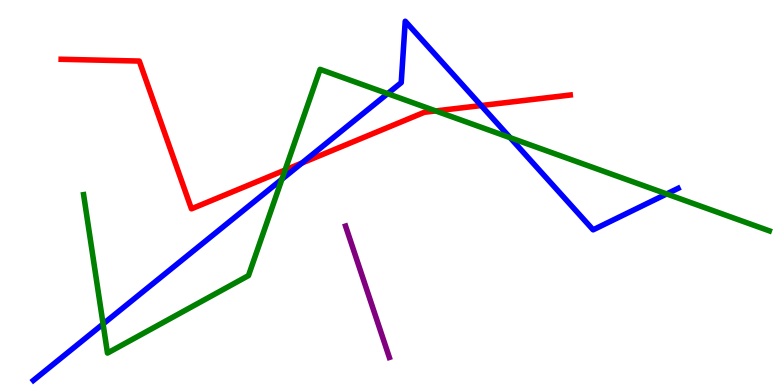[{'lines': ['blue', 'red'], 'intersections': [{'x': 3.9, 'y': 5.77}, {'x': 6.21, 'y': 7.26}]}, {'lines': ['green', 'red'], 'intersections': [{'x': 3.68, 'y': 5.58}, {'x': 5.62, 'y': 7.12}]}, {'lines': ['purple', 'red'], 'intersections': []}, {'lines': ['blue', 'green'], 'intersections': [{'x': 1.33, 'y': 1.59}, {'x': 3.64, 'y': 5.35}, {'x': 5.0, 'y': 7.57}, {'x': 6.58, 'y': 6.42}, {'x': 8.6, 'y': 4.96}]}, {'lines': ['blue', 'purple'], 'intersections': []}, {'lines': ['green', 'purple'], 'intersections': []}]